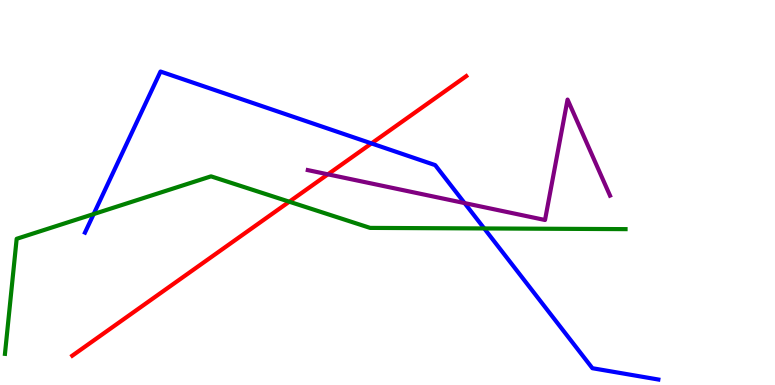[{'lines': ['blue', 'red'], 'intersections': [{'x': 4.79, 'y': 6.28}]}, {'lines': ['green', 'red'], 'intersections': [{'x': 3.73, 'y': 4.76}]}, {'lines': ['purple', 'red'], 'intersections': [{'x': 4.23, 'y': 5.47}]}, {'lines': ['blue', 'green'], 'intersections': [{'x': 1.21, 'y': 4.44}, {'x': 6.25, 'y': 4.07}]}, {'lines': ['blue', 'purple'], 'intersections': [{'x': 5.99, 'y': 4.73}]}, {'lines': ['green', 'purple'], 'intersections': []}]